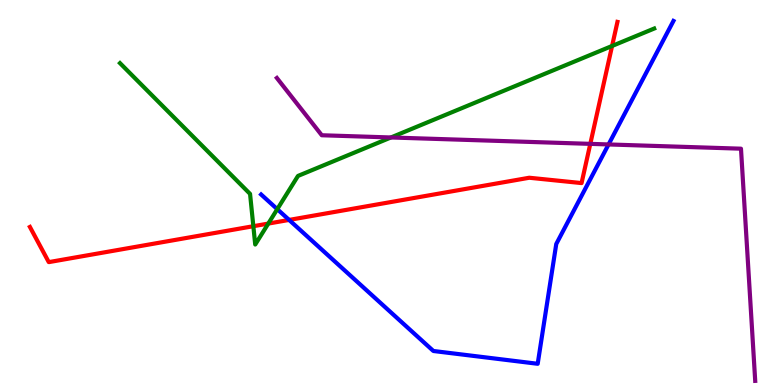[{'lines': ['blue', 'red'], 'intersections': [{'x': 3.73, 'y': 4.29}]}, {'lines': ['green', 'red'], 'intersections': [{'x': 3.27, 'y': 4.12}, {'x': 3.46, 'y': 4.19}, {'x': 7.9, 'y': 8.81}]}, {'lines': ['purple', 'red'], 'intersections': [{'x': 7.62, 'y': 6.26}]}, {'lines': ['blue', 'green'], 'intersections': [{'x': 3.58, 'y': 4.57}]}, {'lines': ['blue', 'purple'], 'intersections': [{'x': 7.85, 'y': 6.25}]}, {'lines': ['green', 'purple'], 'intersections': [{'x': 5.04, 'y': 6.43}]}]